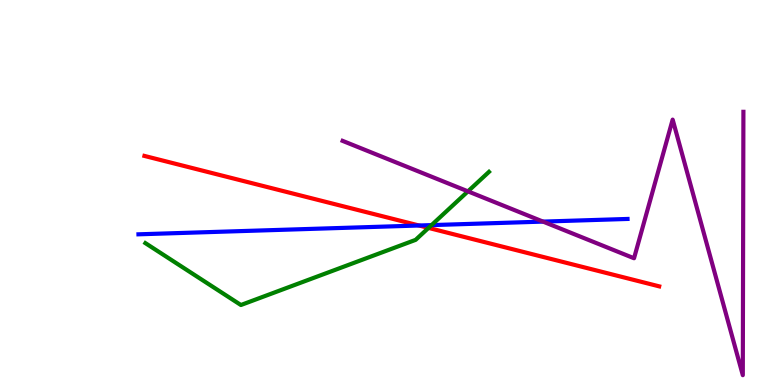[{'lines': ['blue', 'red'], 'intersections': [{'x': 5.41, 'y': 4.14}]}, {'lines': ['green', 'red'], 'intersections': [{'x': 5.53, 'y': 4.08}]}, {'lines': ['purple', 'red'], 'intersections': []}, {'lines': ['blue', 'green'], 'intersections': [{'x': 5.57, 'y': 4.15}]}, {'lines': ['blue', 'purple'], 'intersections': [{'x': 7.01, 'y': 4.24}]}, {'lines': ['green', 'purple'], 'intersections': [{'x': 6.04, 'y': 5.03}]}]